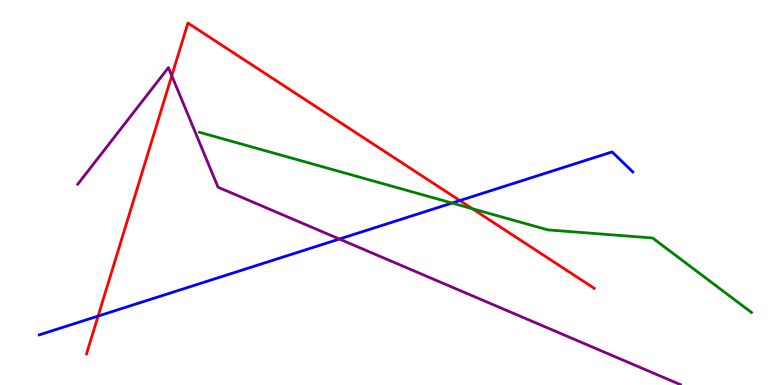[{'lines': ['blue', 'red'], 'intersections': [{'x': 1.27, 'y': 1.79}, {'x': 5.93, 'y': 4.79}]}, {'lines': ['green', 'red'], 'intersections': [{'x': 6.09, 'y': 4.58}]}, {'lines': ['purple', 'red'], 'intersections': [{'x': 2.22, 'y': 8.03}]}, {'lines': ['blue', 'green'], 'intersections': [{'x': 5.83, 'y': 4.73}]}, {'lines': ['blue', 'purple'], 'intersections': [{'x': 4.38, 'y': 3.79}]}, {'lines': ['green', 'purple'], 'intersections': []}]